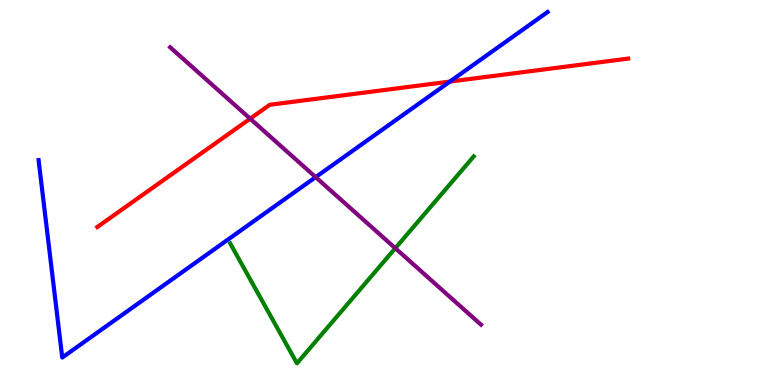[{'lines': ['blue', 'red'], 'intersections': [{'x': 5.81, 'y': 7.88}]}, {'lines': ['green', 'red'], 'intersections': []}, {'lines': ['purple', 'red'], 'intersections': [{'x': 3.23, 'y': 6.92}]}, {'lines': ['blue', 'green'], 'intersections': []}, {'lines': ['blue', 'purple'], 'intersections': [{'x': 4.07, 'y': 5.4}]}, {'lines': ['green', 'purple'], 'intersections': [{'x': 5.1, 'y': 3.55}]}]